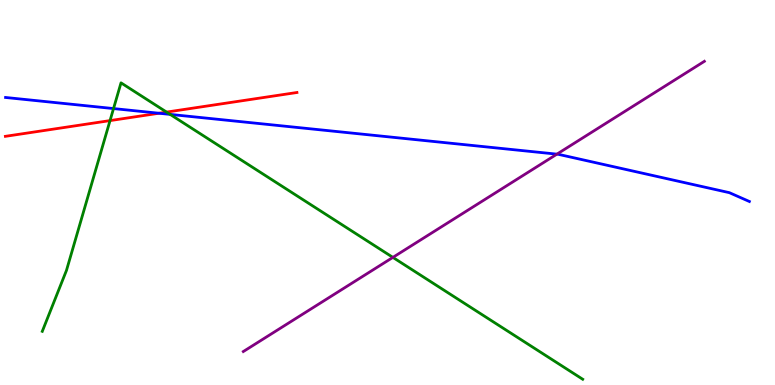[{'lines': ['blue', 'red'], 'intersections': [{'x': 2.05, 'y': 7.06}]}, {'lines': ['green', 'red'], 'intersections': [{'x': 1.42, 'y': 6.87}, {'x': 2.15, 'y': 7.09}]}, {'lines': ['purple', 'red'], 'intersections': []}, {'lines': ['blue', 'green'], 'intersections': [{'x': 1.46, 'y': 7.18}, {'x': 2.2, 'y': 7.03}]}, {'lines': ['blue', 'purple'], 'intersections': [{'x': 7.19, 'y': 6.0}]}, {'lines': ['green', 'purple'], 'intersections': [{'x': 5.07, 'y': 3.31}]}]